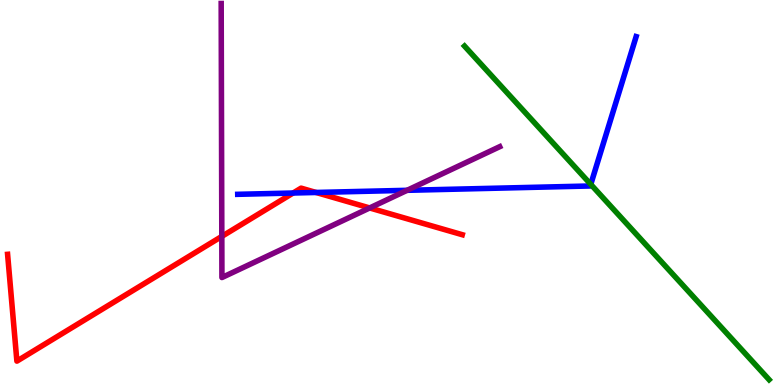[{'lines': ['blue', 'red'], 'intersections': [{'x': 3.78, 'y': 4.99}, {'x': 4.08, 'y': 5.0}]}, {'lines': ['green', 'red'], 'intersections': []}, {'lines': ['purple', 'red'], 'intersections': [{'x': 2.86, 'y': 3.86}, {'x': 4.77, 'y': 4.6}]}, {'lines': ['blue', 'green'], 'intersections': [{'x': 7.62, 'y': 5.21}]}, {'lines': ['blue', 'purple'], 'intersections': [{'x': 5.25, 'y': 5.06}]}, {'lines': ['green', 'purple'], 'intersections': []}]